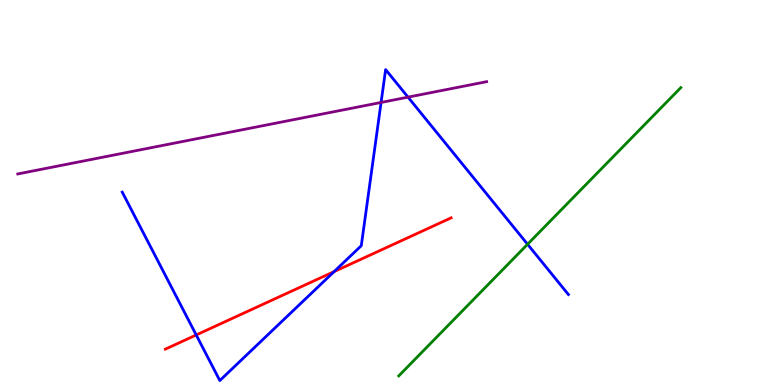[{'lines': ['blue', 'red'], 'intersections': [{'x': 2.53, 'y': 1.3}, {'x': 4.31, 'y': 2.95}]}, {'lines': ['green', 'red'], 'intersections': []}, {'lines': ['purple', 'red'], 'intersections': []}, {'lines': ['blue', 'green'], 'intersections': [{'x': 6.81, 'y': 3.66}]}, {'lines': ['blue', 'purple'], 'intersections': [{'x': 4.92, 'y': 7.34}, {'x': 5.26, 'y': 7.48}]}, {'lines': ['green', 'purple'], 'intersections': []}]